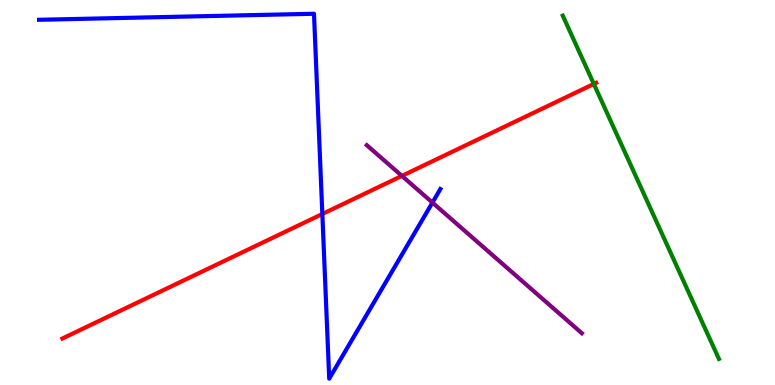[{'lines': ['blue', 'red'], 'intersections': [{'x': 4.16, 'y': 4.44}]}, {'lines': ['green', 'red'], 'intersections': [{'x': 7.66, 'y': 7.82}]}, {'lines': ['purple', 'red'], 'intersections': [{'x': 5.19, 'y': 5.43}]}, {'lines': ['blue', 'green'], 'intersections': []}, {'lines': ['blue', 'purple'], 'intersections': [{'x': 5.58, 'y': 4.74}]}, {'lines': ['green', 'purple'], 'intersections': []}]